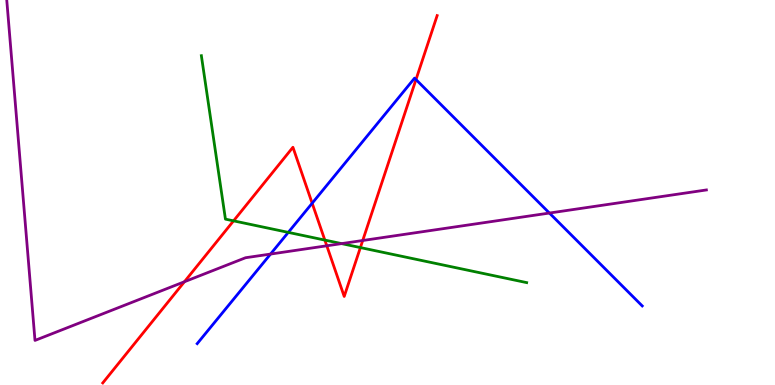[{'lines': ['blue', 'red'], 'intersections': [{'x': 4.03, 'y': 4.72}, {'x': 5.37, 'y': 7.93}]}, {'lines': ['green', 'red'], 'intersections': [{'x': 3.01, 'y': 4.26}, {'x': 4.19, 'y': 3.76}, {'x': 4.65, 'y': 3.57}]}, {'lines': ['purple', 'red'], 'intersections': [{'x': 2.38, 'y': 2.68}, {'x': 4.22, 'y': 3.62}, {'x': 4.68, 'y': 3.75}]}, {'lines': ['blue', 'green'], 'intersections': [{'x': 3.72, 'y': 3.96}]}, {'lines': ['blue', 'purple'], 'intersections': [{'x': 3.49, 'y': 3.4}, {'x': 7.09, 'y': 4.47}]}, {'lines': ['green', 'purple'], 'intersections': [{'x': 4.41, 'y': 3.67}]}]